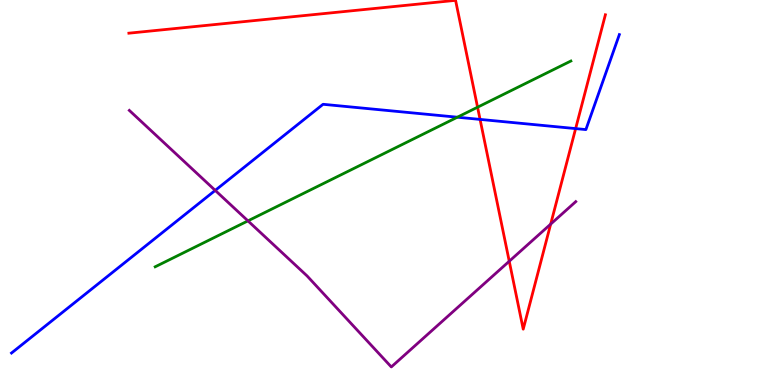[{'lines': ['blue', 'red'], 'intersections': [{'x': 6.19, 'y': 6.9}, {'x': 7.43, 'y': 6.66}]}, {'lines': ['green', 'red'], 'intersections': [{'x': 6.16, 'y': 7.22}]}, {'lines': ['purple', 'red'], 'intersections': [{'x': 6.57, 'y': 3.21}, {'x': 7.11, 'y': 4.18}]}, {'lines': ['blue', 'green'], 'intersections': [{'x': 5.9, 'y': 6.96}]}, {'lines': ['blue', 'purple'], 'intersections': [{'x': 2.78, 'y': 5.05}]}, {'lines': ['green', 'purple'], 'intersections': [{'x': 3.2, 'y': 4.26}]}]